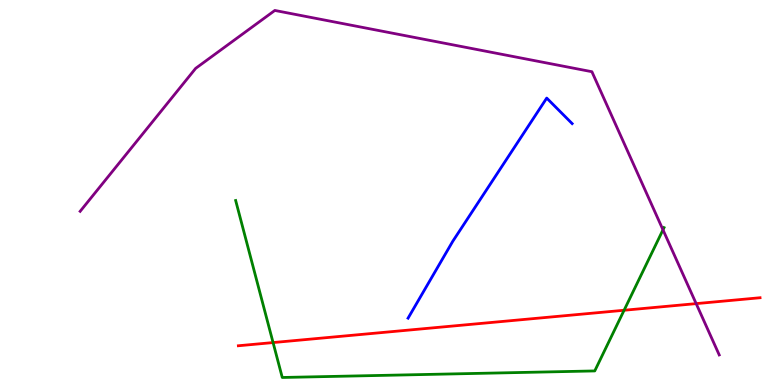[{'lines': ['blue', 'red'], 'intersections': []}, {'lines': ['green', 'red'], 'intersections': [{'x': 3.52, 'y': 1.1}, {'x': 8.05, 'y': 1.94}]}, {'lines': ['purple', 'red'], 'intersections': [{'x': 8.98, 'y': 2.11}]}, {'lines': ['blue', 'green'], 'intersections': []}, {'lines': ['blue', 'purple'], 'intersections': []}, {'lines': ['green', 'purple'], 'intersections': [{'x': 8.55, 'y': 4.03}]}]